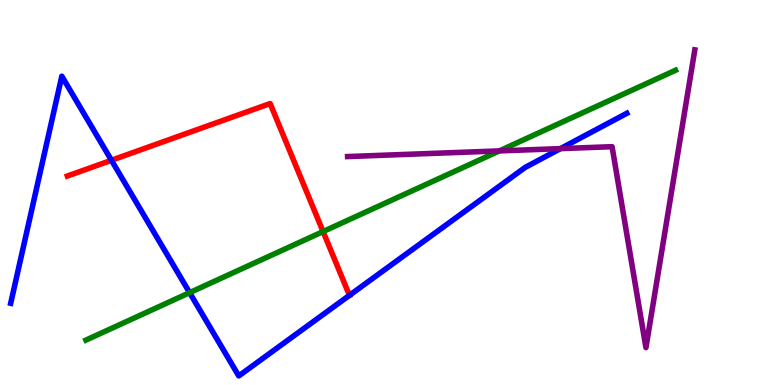[{'lines': ['blue', 'red'], 'intersections': [{'x': 1.44, 'y': 5.84}, {'x': 4.51, 'y': 2.33}]}, {'lines': ['green', 'red'], 'intersections': [{'x': 4.17, 'y': 3.99}]}, {'lines': ['purple', 'red'], 'intersections': []}, {'lines': ['blue', 'green'], 'intersections': [{'x': 2.45, 'y': 2.4}]}, {'lines': ['blue', 'purple'], 'intersections': [{'x': 7.23, 'y': 6.14}]}, {'lines': ['green', 'purple'], 'intersections': [{'x': 6.44, 'y': 6.08}]}]